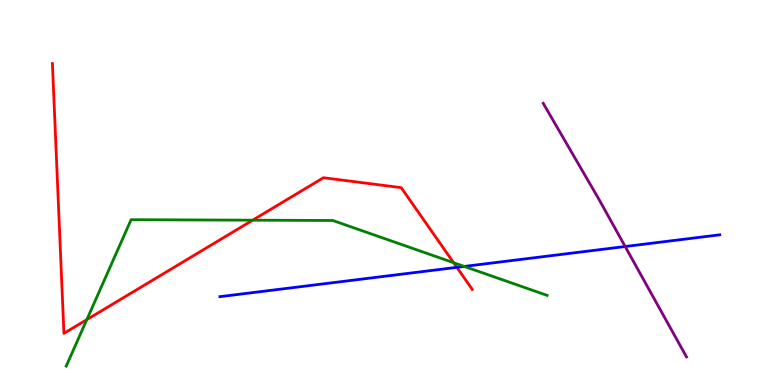[{'lines': ['blue', 'red'], 'intersections': [{'x': 5.89, 'y': 3.06}]}, {'lines': ['green', 'red'], 'intersections': [{'x': 1.12, 'y': 1.7}, {'x': 3.26, 'y': 4.28}, {'x': 5.85, 'y': 3.18}]}, {'lines': ['purple', 'red'], 'intersections': []}, {'lines': ['blue', 'green'], 'intersections': [{'x': 5.99, 'y': 3.08}]}, {'lines': ['blue', 'purple'], 'intersections': [{'x': 8.07, 'y': 3.6}]}, {'lines': ['green', 'purple'], 'intersections': []}]